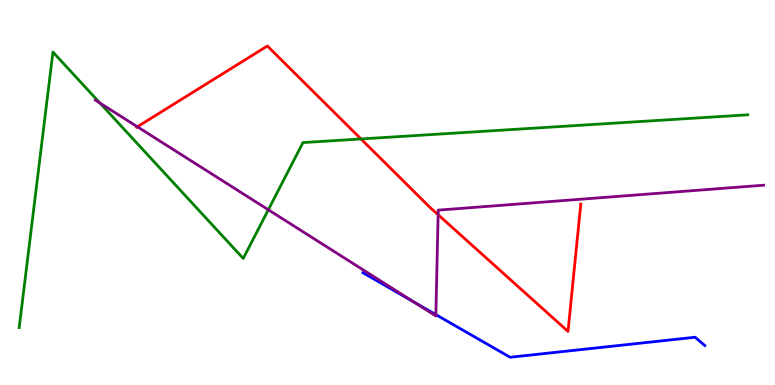[{'lines': ['blue', 'red'], 'intersections': []}, {'lines': ['green', 'red'], 'intersections': [{'x': 4.66, 'y': 6.39}]}, {'lines': ['purple', 'red'], 'intersections': [{'x': 1.77, 'y': 6.71}, {'x': 5.65, 'y': 4.42}]}, {'lines': ['blue', 'green'], 'intersections': []}, {'lines': ['blue', 'purple'], 'intersections': [{'x': 5.33, 'y': 2.17}, {'x': 5.62, 'y': 1.83}]}, {'lines': ['green', 'purple'], 'intersections': [{'x': 1.29, 'y': 7.32}, {'x': 3.46, 'y': 4.55}]}]